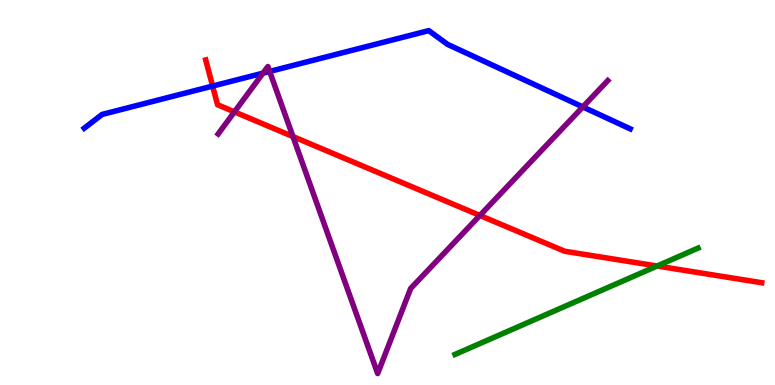[{'lines': ['blue', 'red'], 'intersections': [{'x': 2.74, 'y': 7.76}]}, {'lines': ['green', 'red'], 'intersections': [{'x': 8.48, 'y': 3.09}]}, {'lines': ['purple', 'red'], 'intersections': [{'x': 3.03, 'y': 7.09}, {'x': 3.78, 'y': 6.45}, {'x': 6.19, 'y': 4.4}]}, {'lines': ['blue', 'green'], 'intersections': []}, {'lines': ['blue', 'purple'], 'intersections': [{'x': 3.39, 'y': 8.1}, {'x': 3.48, 'y': 8.14}, {'x': 7.52, 'y': 7.22}]}, {'lines': ['green', 'purple'], 'intersections': []}]